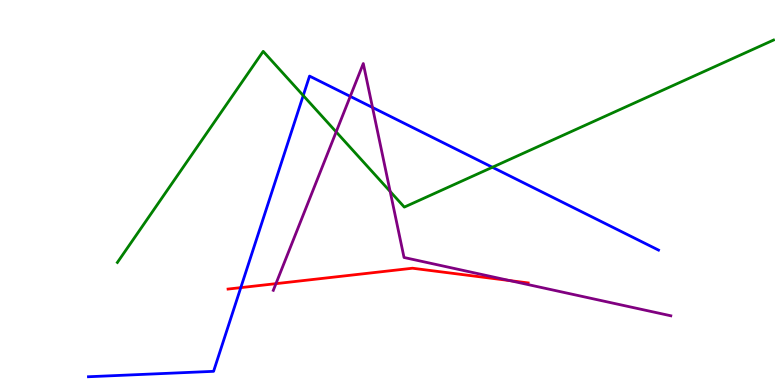[{'lines': ['blue', 'red'], 'intersections': [{'x': 3.11, 'y': 2.53}]}, {'lines': ['green', 'red'], 'intersections': []}, {'lines': ['purple', 'red'], 'intersections': [{'x': 3.56, 'y': 2.63}, {'x': 6.58, 'y': 2.71}]}, {'lines': ['blue', 'green'], 'intersections': [{'x': 3.91, 'y': 7.52}, {'x': 6.35, 'y': 5.66}]}, {'lines': ['blue', 'purple'], 'intersections': [{'x': 4.52, 'y': 7.5}, {'x': 4.81, 'y': 7.21}]}, {'lines': ['green', 'purple'], 'intersections': [{'x': 4.34, 'y': 6.57}, {'x': 5.03, 'y': 5.03}]}]